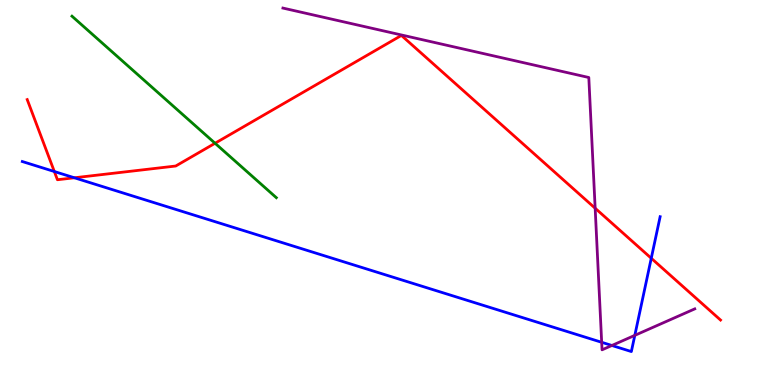[{'lines': ['blue', 'red'], 'intersections': [{'x': 0.701, 'y': 5.55}, {'x': 0.96, 'y': 5.38}, {'x': 8.4, 'y': 3.29}]}, {'lines': ['green', 'red'], 'intersections': [{'x': 2.77, 'y': 6.28}]}, {'lines': ['purple', 'red'], 'intersections': [{'x': 7.68, 'y': 4.59}]}, {'lines': ['blue', 'green'], 'intersections': []}, {'lines': ['blue', 'purple'], 'intersections': [{'x': 7.76, 'y': 1.11}, {'x': 7.9, 'y': 1.03}, {'x': 8.19, 'y': 1.29}]}, {'lines': ['green', 'purple'], 'intersections': []}]